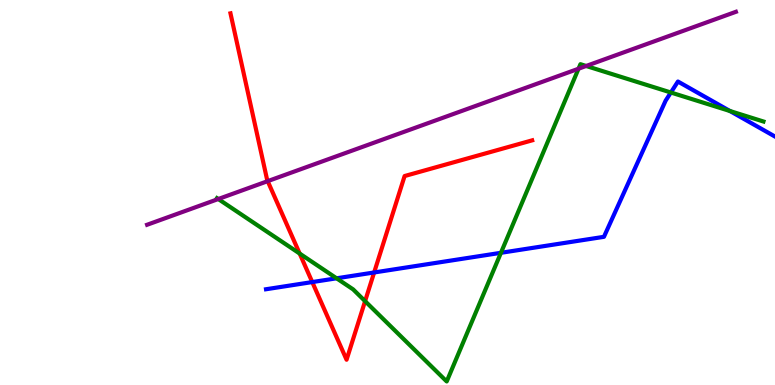[{'lines': ['blue', 'red'], 'intersections': [{'x': 4.03, 'y': 2.67}, {'x': 4.83, 'y': 2.92}]}, {'lines': ['green', 'red'], 'intersections': [{'x': 3.87, 'y': 3.41}, {'x': 4.71, 'y': 2.18}]}, {'lines': ['purple', 'red'], 'intersections': [{'x': 3.45, 'y': 5.29}]}, {'lines': ['blue', 'green'], 'intersections': [{'x': 4.34, 'y': 2.77}, {'x': 6.46, 'y': 3.43}, {'x': 8.66, 'y': 7.6}, {'x': 9.42, 'y': 7.12}]}, {'lines': ['blue', 'purple'], 'intersections': []}, {'lines': ['green', 'purple'], 'intersections': [{'x': 2.82, 'y': 4.83}, {'x': 7.46, 'y': 8.21}, {'x': 7.56, 'y': 8.29}]}]